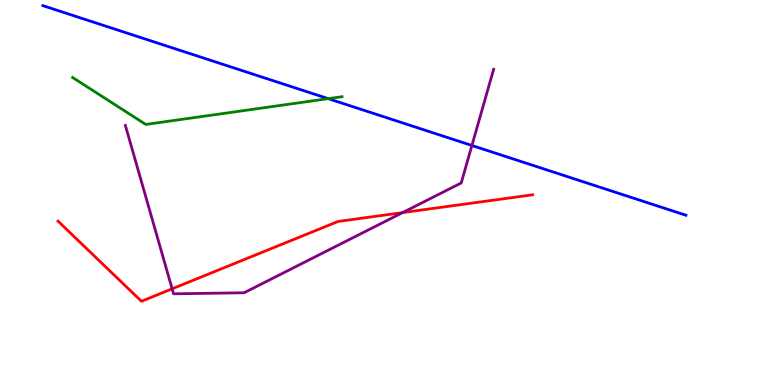[{'lines': ['blue', 'red'], 'intersections': []}, {'lines': ['green', 'red'], 'intersections': []}, {'lines': ['purple', 'red'], 'intersections': [{'x': 2.22, 'y': 2.5}, {'x': 5.19, 'y': 4.48}]}, {'lines': ['blue', 'green'], 'intersections': [{'x': 4.24, 'y': 7.44}]}, {'lines': ['blue', 'purple'], 'intersections': [{'x': 6.09, 'y': 6.22}]}, {'lines': ['green', 'purple'], 'intersections': []}]